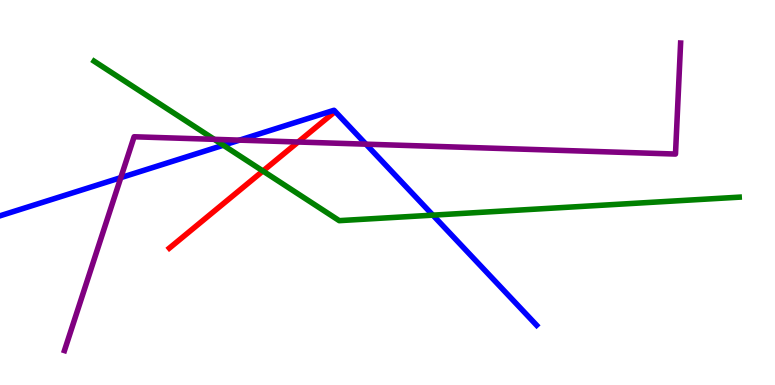[{'lines': ['blue', 'red'], 'intersections': []}, {'lines': ['green', 'red'], 'intersections': [{'x': 3.39, 'y': 5.56}]}, {'lines': ['purple', 'red'], 'intersections': [{'x': 3.85, 'y': 6.31}]}, {'lines': ['blue', 'green'], 'intersections': [{'x': 2.88, 'y': 6.23}, {'x': 5.59, 'y': 4.41}]}, {'lines': ['blue', 'purple'], 'intersections': [{'x': 1.56, 'y': 5.39}, {'x': 3.09, 'y': 6.36}, {'x': 4.72, 'y': 6.26}]}, {'lines': ['green', 'purple'], 'intersections': [{'x': 2.76, 'y': 6.38}]}]